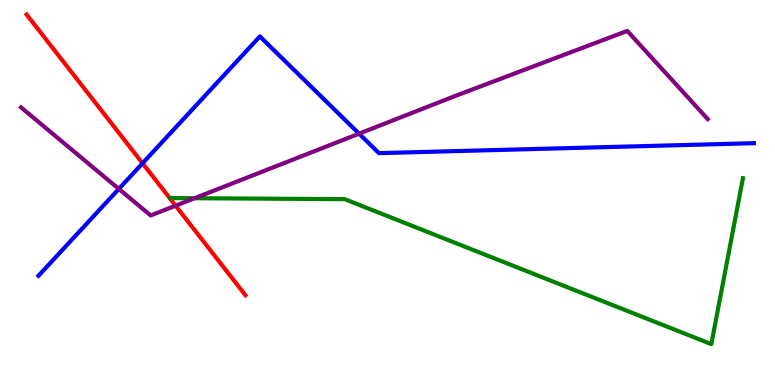[{'lines': ['blue', 'red'], 'intersections': [{'x': 1.84, 'y': 5.76}]}, {'lines': ['green', 'red'], 'intersections': []}, {'lines': ['purple', 'red'], 'intersections': [{'x': 2.27, 'y': 4.66}]}, {'lines': ['blue', 'green'], 'intersections': []}, {'lines': ['blue', 'purple'], 'intersections': [{'x': 1.53, 'y': 5.09}, {'x': 4.63, 'y': 6.53}]}, {'lines': ['green', 'purple'], 'intersections': [{'x': 2.51, 'y': 4.85}]}]